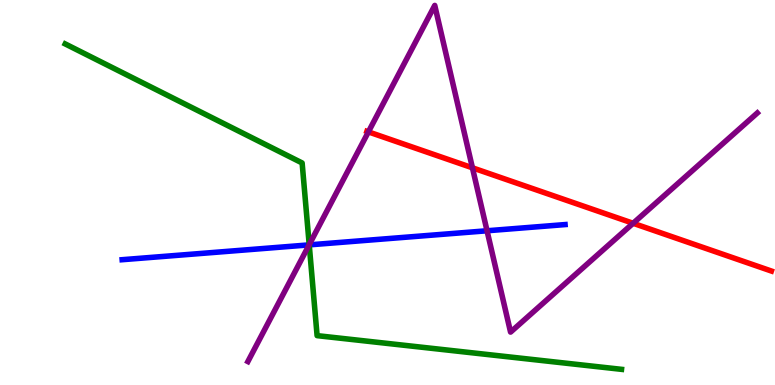[{'lines': ['blue', 'red'], 'intersections': []}, {'lines': ['green', 'red'], 'intersections': []}, {'lines': ['purple', 'red'], 'intersections': [{'x': 4.75, 'y': 6.57}, {'x': 6.1, 'y': 5.64}, {'x': 8.17, 'y': 4.2}]}, {'lines': ['blue', 'green'], 'intersections': [{'x': 3.99, 'y': 3.64}]}, {'lines': ['blue', 'purple'], 'intersections': [{'x': 3.99, 'y': 3.64}, {'x': 6.28, 'y': 4.01}]}, {'lines': ['green', 'purple'], 'intersections': [{'x': 3.99, 'y': 3.64}]}]